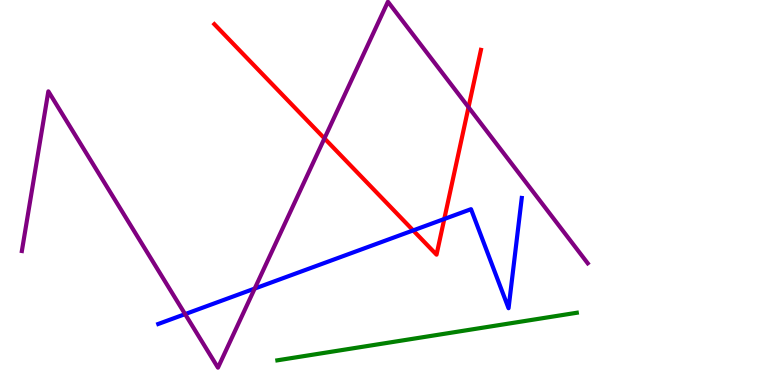[{'lines': ['blue', 'red'], 'intersections': [{'x': 5.33, 'y': 4.02}, {'x': 5.73, 'y': 4.31}]}, {'lines': ['green', 'red'], 'intersections': []}, {'lines': ['purple', 'red'], 'intersections': [{'x': 4.19, 'y': 6.41}, {'x': 6.05, 'y': 7.21}]}, {'lines': ['blue', 'green'], 'intersections': []}, {'lines': ['blue', 'purple'], 'intersections': [{'x': 2.39, 'y': 1.84}, {'x': 3.29, 'y': 2.5}]}, {'lines': ['green', 'purple'], 'intersections': []}]